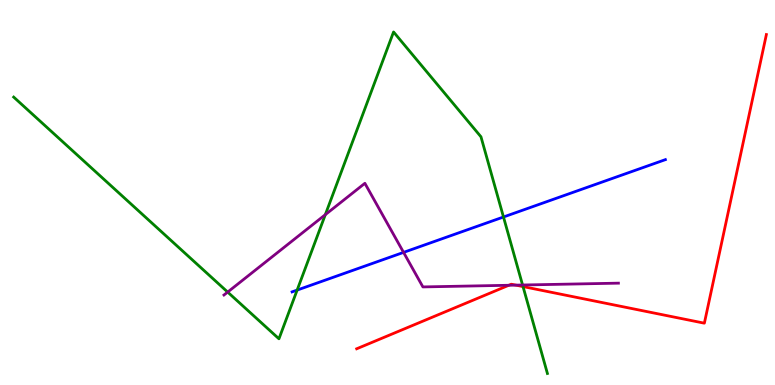[{'lines': ['blue', 'red'], 'intersections': []}, {'lines': ['green', 'red'], 'intersections': [{'x': 6.75, 'y': 2.56}]}, {'lines': ['purple', 'red'], 'intersections': [{'x': 6.57, 'y': 2.59}, {'x': 6.66, 'y': 2.59}]}, {'lines': ['blue', 'green'], 'intersections': [{'x': 3.83, 'y': 2.47}, {'x': 6.5, 'y': 4.36}]}, {'lines': ['blue', 'purple'], 'intersections': [{'x': 5.21, 'y': 3.44}]}, {'lines': ['green', 'purple'], 'intersections': [{'x': 2.94, 'y': 2.41}, {'x': 4.2, 'y': 4.42}, {'x': 6.74, 'y': 2.6}]}]